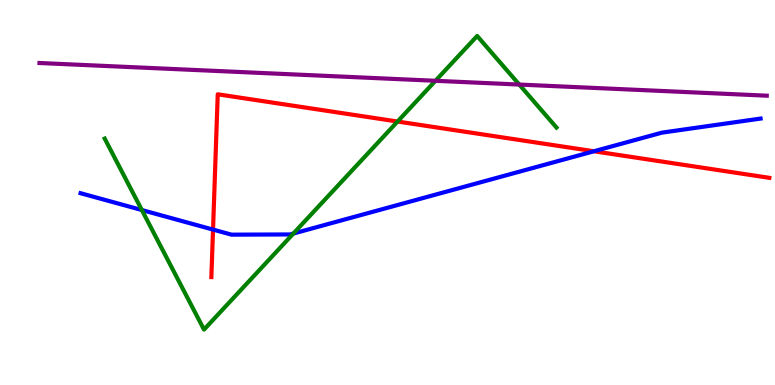[{'lines': ['blue', 'red'], 'intersections': [{'x': 2.75, 'y': 4.04}, {'x': 7.66, 'y': 6.07}]}, {'lines': ['green', 'red'], 'intersections': [{'x': 5.13, 'y': 6.84}]}, {'lines': ['purple', 'red'], 'intersections': []}, {'lines': ['blue', 'green'], 'intersections': [{'x': 1.83, 'y': 4.54}, {'x': 3.79, 'y': 3.93}]}, {'lines': ['blue', 'purple'], 'intersections': []}, {'lines': ['green', 'purple'], 'intersections': [{'x': 5.62, 'y': 7.9}, {'x': 6.7, 'y': 7.8}]}]